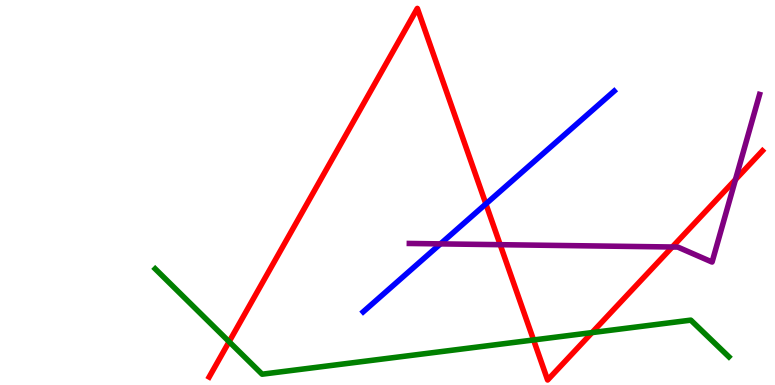[{'lines': ['blue', 'red'], 'intersections': [{'x': 6.27, 'y': 4.7}]}, {'lines': ['green', 'red'], 'intersections': [{'x': 2.96, 'y': 1.13}, {'x': 6.88, 'y': 1.17}, {'x': 7.64, 'y': 1.36}]}, {'lines': ['purple', 'red'], 'intersections': [{'x': 6.45, 'y': 3.64}, {'x': 8.67, 'y': 3.58}, {'x': 9.49, 'y': 5.34}]}, {'lines': ['blue', 'green'], 'intersections': []}, {'lines': ['blue', 'purple'], 'intersections': [{'x': 5.68, 'y': 3.67}]}, {'lines': ['green', 'purple'], 'intersections': []}]